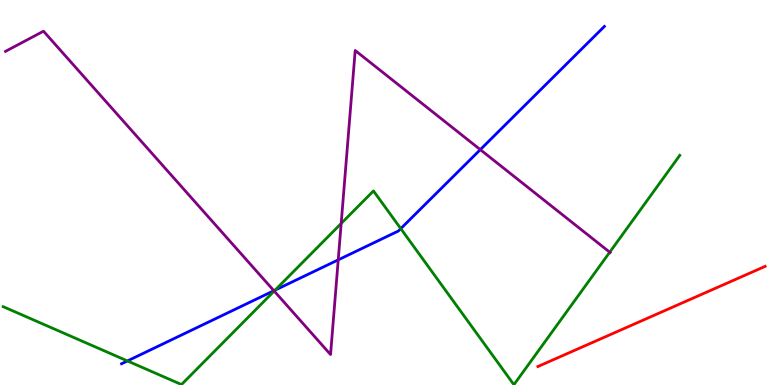[{'lines': ['blue', 'red'], 'intersections': []}, {'lines': ['green', 'red'], 'intersections': []}, {'lines': ['purple', 'red'], 'intersections': []}, {'lines': ['blue', 'green'], 'intersections': [{'x': 1.64, 'y': 0.625}, {'x': 3.55, 'y': 2.46}, {'x': 5.17, 'y': 4.06}]}, {'lines': ['blue', 'purple'], 'intersections': [{'x': 3.53, 'y': 2.45}, {'x': 4.36, 'y': 3.25}, {'x': 6.2, 'y': 6.11}]}, {'lines': ['green', 'purple'], 'intersections': [{'x': 3.54, 'y': 2.44}, {'x': 4.4, 'y': 4.19}, {'x': 7.87, 'y': 3.45}]}]